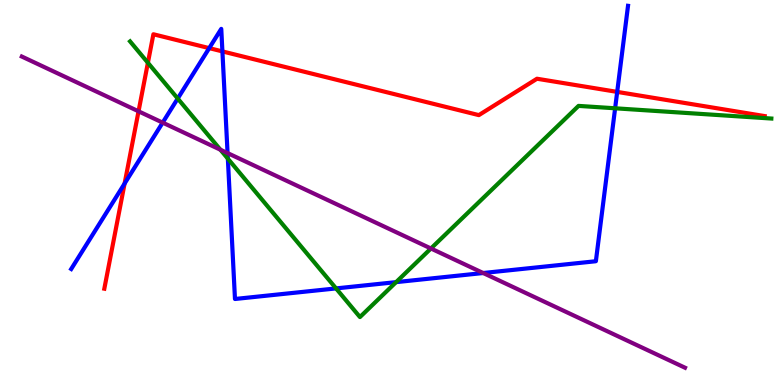[{'lines': ['blue', 'red'], 'intersections': [{'x': 1.61, 'y': 5.23}, {'x': 2.7, 'y': 8.75}, {'x': 2.87, 'y': 8.66}, {'x': 7.96, 'y': 7.61}]}, {'lines': ['green', 'red'], 'intersections': [{'x': 1.91, 'y': 8.37}]}, {'lines': ['purple', 'red'], 'intersections': [{'x': 1.79, 'y': 7.11}]}, {'lines': ['blue', 'green'], 'intersections': [{'x': 2.29, 'y': 7.44}, {'x': 2.94, 'y': 5.88}, {'x': 4.34, 'y': 2.51}, {'x': 5.11, 'y': 2.67}, {'x': 7.94, 'y': 7.19}]}, {'lines': ['blue', 'purple'], 'intersections': [{'x': 2.1, 'y': 6.81}, {'x': 2.94, 'y': 6.02}, {'x': 6.23, 'y': 2.91}]}, {'lines': ['green', 'purple'], 'intersections': [{'x': 2.84, 'y': 6.11}, {'x': 5.56, 'y': 3.55}]}]